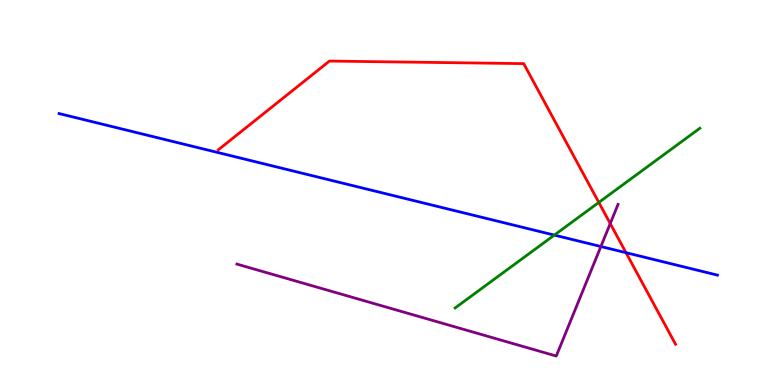[{'lines': ['blue', 'red'], 'intersections': [{'x': 8.08, 'y': 3.44}]}, {'lines': ['green', 'red'], 'intersections': [{'x': 7.73, 'y': 4.74}]}, {'lines': ['purple', 'red'], 'intersections': [{'x': 7.87, 'y': 4.19}]}, {'lines': ['blue', 'green'], 'intersections': [{'x': 7.15, 'y': 3.89}]}, {'lines': ['blue', 'purple'], 'intersections': [{'x': 7.75, 'y': 3.6}]}, {'lines': ['green', 'purple'], 'intersections': []}]